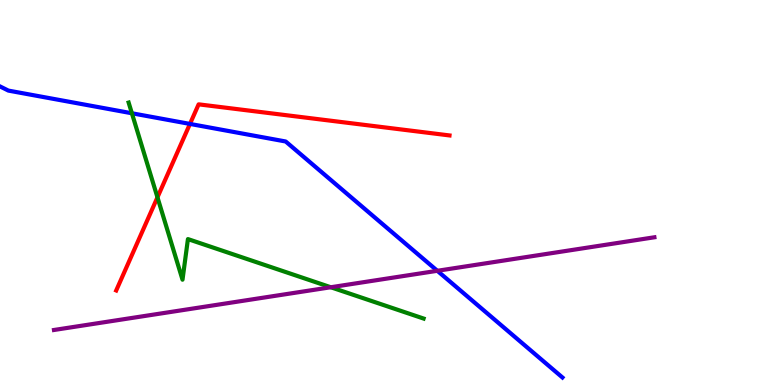[{'lines': ['blue', 'red'], 'intersections': [{'x': 2.45, 'y': 6.78}]}, {'lines': ['green', 'red'], 'intersections': [{'x': 2.03, 'y': 4.87}]}, {'lines': ['purple', 'red'], 'intersections': []}, {'lines': ['blue', 'green'], 'intersections': [{'x': 1.7, 'y': 7.06}]}, {'lines': ['blue', 'purple'], 'intersections': [{'x': 5.64, 'y': 2.97}]}, {'lines': ['green', 'purple'], 'intersections': [{'x': 4.27, 'y': 2.54}]}]